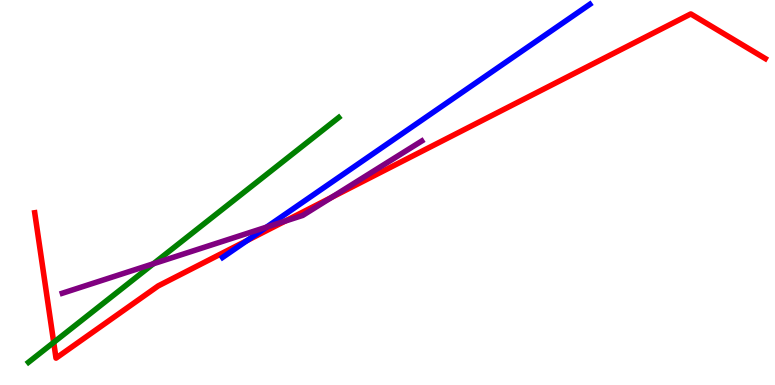[{'lines': ['blue', 'red'], 'intersections': [{'x': 3.19, 'y': 3.75}]}, {'lines': ['green', 'red'], 'intersections': [{'x': 0.693, 'y': 1.11}]}, {'lines': ['purple', 'red'], 'intersections': [{'x': 3.68, 'y': 4.26}, {'x': 4.28, 'y': 4.87}]}, {'lines': ['blue', 'green'], 'intersections': []}, {'lines': ['blue', 'purple'], 'intersections': [{'x': 3.44, 'y': 4.1}]}, {'lines': ['green', 'purple'], 'intersections': [{'x': 1.98, 'y': 3.15}]}]